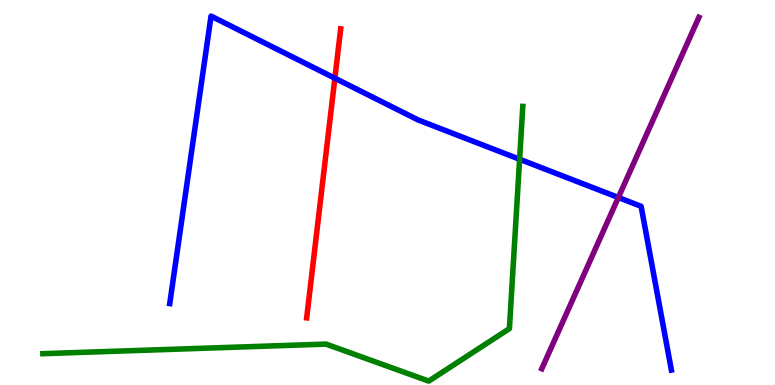[{'lines': ['blue', 'red'], 'intersections': [{'x': 4.32, 'y': 7.97}]}, {'lines': ['green', 'red'], 'intersections': []}, {'lines': ['purple', 'red'], 'intersections': []}, {'lines': ['blue', 'green'], 'intersections': [{'x': 6.7, 'y': 5.86}]}, {'lines': ['blue', 'purple'], 'intersections': [{'x': 7.98, 'y': 4.87}]}, {'lines': ['green', 'purple'], 'intersections': []}]